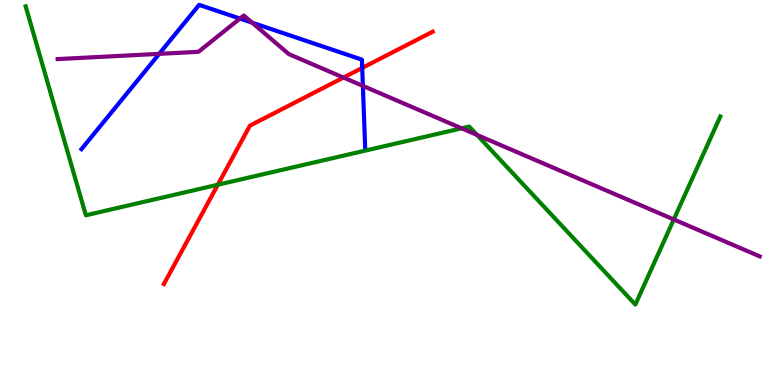[{'lines': ['blue', 'red'], 'intersections': [{'x': 4.67, 'y': 8.24}]}, {'lines': ['green', 'red'], 'intersections': [{'x': 2.81, 'y': 5.2}]}, {'lines': ['purple', 'red'], 'intersections': [{'x': 4.43, 'y': 7.99}]}, {'lines': ['blue', 'green'], 'intersections': []}, {'lines': ['blue', 'purple'], 'intersections': [{'x': 2.05, 'y': 8.6}, {'x': 3.1, 'y': 9.52}, {'x': 3.25, 'y': 9.41}, {'x': 4.68, 'y': 7.77}]}, {'lines': ['green', 'purple'], 'intersections': [{'x': 5.96, 'y': 6.67}, {'x': 6.16, 'y': 6.5}, {'x': 8.69, 'y': 4.3}]}]